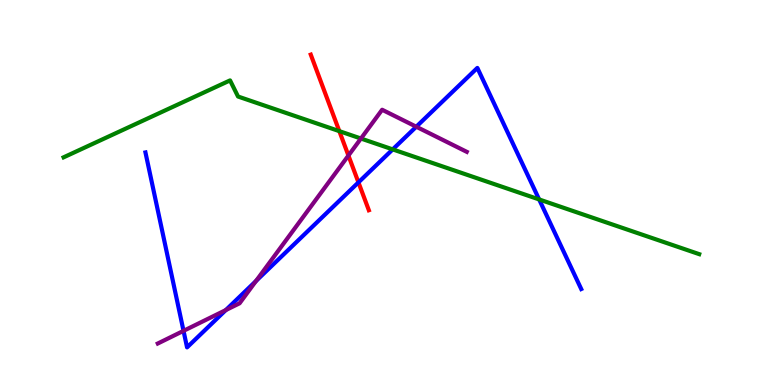[{'lines': ['blue', 'red'], 'intersections': [{'x': 4.63, 'y': 5.26}]}, {'lines': ['green', 'red'], 'intersections': [{'x': 4.38, 'y': 6.59}]}, {'lines': ['purple', 'red'], 'intersections': [{'x': 4.5, 'y': 5.96}]}, {'lines': ['blue', 'green'], 'intersections': [{'x': 5.07, 'y': 6.12}, {'x': 6.96, 'y': 4.82}]}, {'lines': ['blue', 'purple'], 'intersections': [{'x': 2.37, 'y': 1.41}, {'x': 2.91, 'y': 1.95}, {'x': 3.3, 'y': 2.7}, {'x': 5.37, 'y': 6.71}]}, {'lines': ['green', 'purple'], 'intersections': [{'x': 4.66, 'y': 6.4}]}]